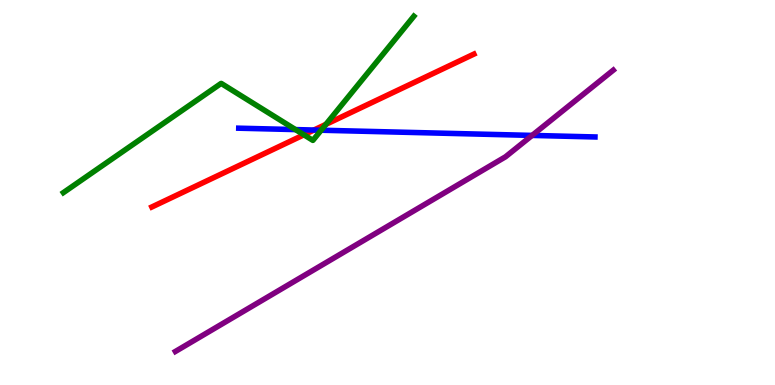[{'lines': ['blue', 'red'], 'intersections': [{'x': 4.05, 'y': 6.62}]}, {'lines': ['green', 'red'], 'intersections': [{'x': 3.92, 'y': 6.5}, {'x': 4.21, 'y': 6.77}]}, {'lines': ['purple', 'red'], 'intersections': []}, {'lines': ['blue', 'green'], 'intersections': [{'x': 3.81, 'y': 6.63}, {'x': 4.14, 'y': 6.62}]}, {'lines': ['blue', 'purple'], 'intersections': [{'x': 6.87, 'y': 6.48}]}, {'lines': ['green', 'purple'], 'intersections': []}]